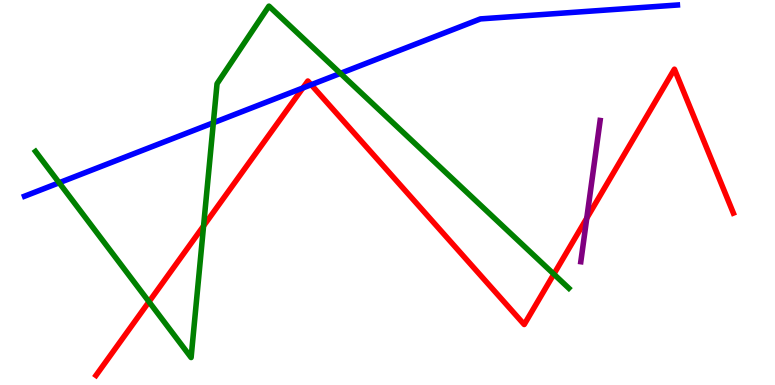[{'lines': ['blue', 'red'], 'intersections': [{'x': 3.91, 'y': 7.71}, {'x': 4.02, 'y': 7.8}]}, {'lines': ['green', 'red'], 'intersections': [{'x': 1.92, 'y': 2.16}, {'x': 2.63, 'y': 4.13}, {'x': 7.15, 'y': 2.88}]}, {'lines': ['purple', 'red'], 'intersections': [{'x': 7.57, 'y': 4.33}]}, {'lines': ['blue', 'green'], 'intersections': [{'x': 0.763, 'y': 5.25}, {'x': 2.75, 'y': 6.81}, {'x': 4.39, 'y': 8.09}]}, {'lines': ['blue', 'purple'], 'intersections': []}, {'lines': ['green', 'purple'], 'intersections': []}]